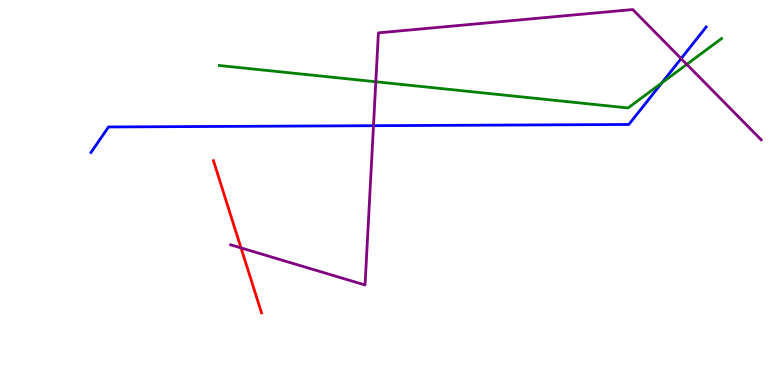[{'lines': ['blue', 'red'], 'intersections': []}, {'lines': ['green', 'red'], 'intersections': []}, {'lines': ['purple', 'red'], 'intersections': [{'x': 3.11, 'y': 3.56}]}, {'lines': ['blue', 'green'], 'intersections': [{'x': 8.54, 'y': 7.85}]}, {'lines': ['blue', 'purple'], 'intersections': [{'x': 4.82, 'y': 6.74}, {'x': 8.79, 'y': 8.48}]}, {'lines': ['green', 'purple'], 'intersections': [{'x': 4.85, 'y': 7.88}, {'x': 8.86, 'y': 8.33}]}]